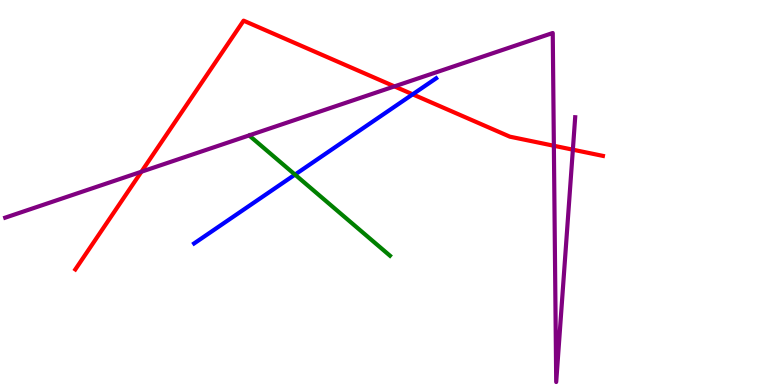[{'lines': ['blue', 'red'], 'intersections': [{'x': 5.32, 'y': 7.55}]}, {'lines': ['green', 'red'], 'intersections': []}, {'lines': ['purple', 'red'], 'intersections': [{'x': 1.82, 'y': 5.54}, {'x': 5.09, 'y': 7.76}, {'x': 7.15, 'y': 6.21}, {'x': 7.39, 'y': 6.11}]}, {'lines': ['blue', 'green'], 'intersections': [{'x': 3.81, 'y': 5.46}]}, {'lines': ['blue', 'purple'], 'intersections': []}, {'lines': ['green', 'purple'], 'intersections': []}]